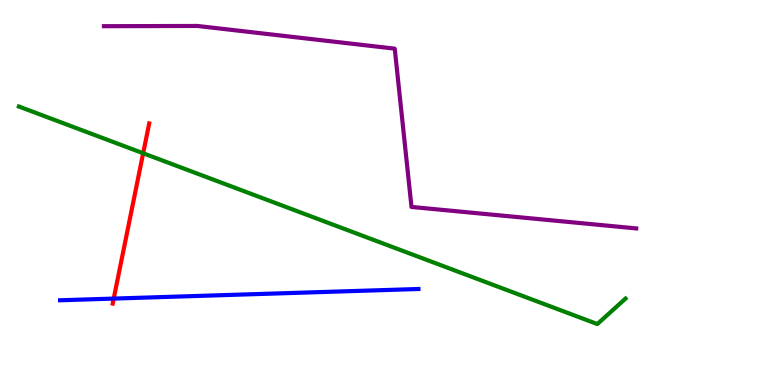[{'lines': ['blue', 'red'], 'intersections': [{'x': 1.47, 'y': 2.24}]}, {'lines': ['green', 'red'], 'intersections': [{'x': 1.85, 'y': 6.02}]}, {'lines': ['purple', 'red'], 'intersections': []}, {'lines': ['blue', 'green'], 'intersections': []}, {'lines': ['blue', 'purple'], 'intersections': []}, {'lines': ['green', 'purple'], 'intersections': []}]